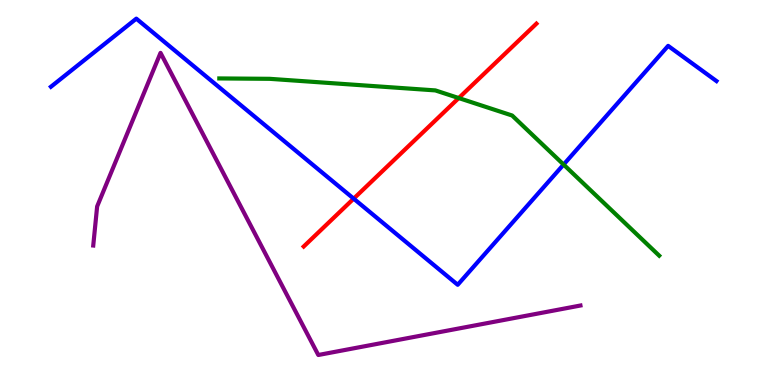[{'lines': ['blue', 'red'], 'intersections': [{'x': 4.56, 'y': 4.84}]}, {'lines': ['green', 'red'], 'intersections': [{'x': 5.92, 'y': 7.45}]}, {'lines': ['purple', 'red'], 'intersections': []}, {'lines': ['blue', 'green'], 'intersections': [{'x': 7.27, 'y': 5.73}]}, {'lines': ['blue', 'purple'], 'intersections': []}, {'lines': ['green', 'purple'], 'intersections': []}]